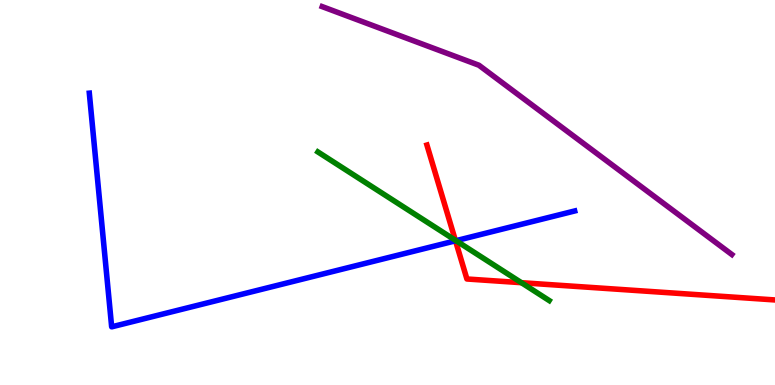[{'lines': ['blue', 'red'], 'intersections': [{'x': 5.88, 'y': 3.75}]}, {'lines': ['green', 'red'], 'intersections': [{'x': 5.88, 'y': 3.76}, {'x': 6.73, 'y': 2.66}]}, {'lines': ['purple', 'red'], 'intersections': []}, {'lines': ['blue', 'green'], 'intersections': [{'x': 5.88, 'y': 3.75}]}, {'lines': ['blue', 'purple'], 'intersections': []}, {'lines': ['green', 'purple'], 'intersections': []}]